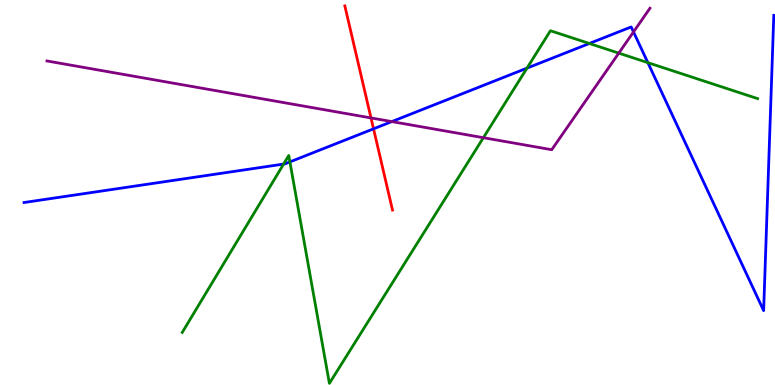[{'lines': ['blue', 'red'], 'intersections': [{'x': 4.82, 'y': 6.65}]}, {'lines': ['green', 'red'], 'intersections': []}, {'lines': ['purple', 'red'], 'intersections': [{'x': 4.79, 'y': 6.94}]}, {'lines': ['blue', 'green'], 'intersections': [{'x': 3.66, 'y': 5.74}, {'x': 3.74, 'y': 5.79}, {'x': 6.8, 'y': 8.23}, {'x': 7.6, 'y': 8.87}, {'x': 8.36, 'y': 8.37}]}, {'lines': ['blue', 'purple'], 'intersections': [{'x': 5.06, 'y': 6.84}, {'x': 8.17, 'y': 9.17}]}, {'lines': ['green', 'purple'], 'intersections': [{'x': 6.24, 'y': 6.42}, {'x': 7.98, 'y': 8.62}]}]